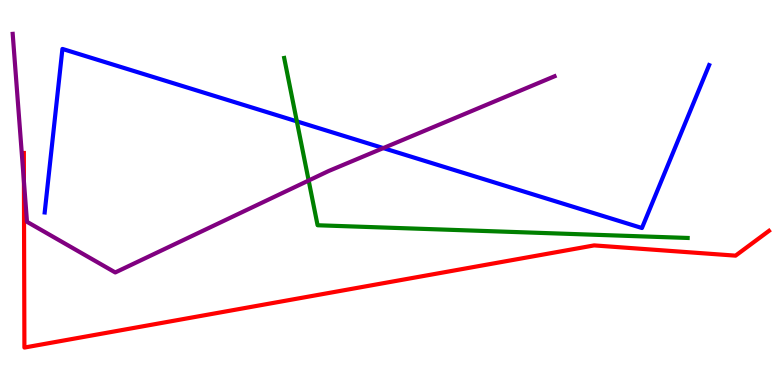[{'lines': ['blue', 'red'], 'intersections': []}, {'lines': ['green', 'red'], 'intersections': []}, {'lines': ['purple', 'red'], 'intersections': [{'x': 0.309, 'y': 5.29}]}, {'lines': ['blue', 'green'], 'intersections': [{'x': 3.83, 'y': 6.85}]}, {'lines': ['blue', 'purple'], 'intersections': [{'x': 4.95, 'y': 6.15}]}, {'lines': ['green', 'purple'], 'intersections': [{'x': 3.98, 'y': 5.31}]}]